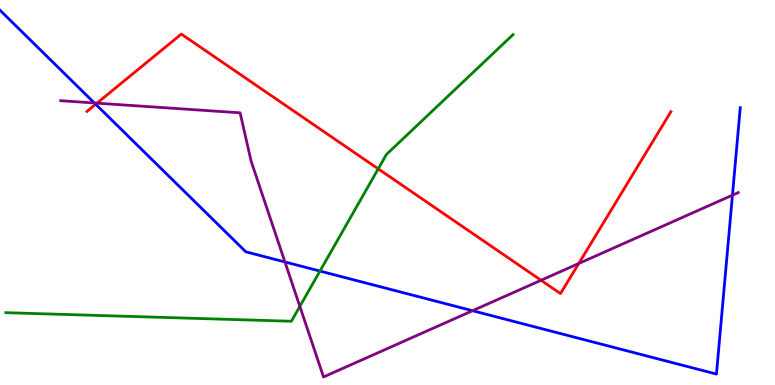[{'lines': ['blue', 'red'], 'intersections': [{'x': 1.23, 'y': 7.29}]}, {'lines': ['green', 'red'], 'intersections': [{'x': 4.88, 'y': 5.61}]}, {'lines': ['purple', 'red'], 'intersections': [{'x': 1.25, 'y': 7.32}, {'x': 6.98, 'y': 2.72}, {'x': 7.47, 'y': 3.16}]}, {'lines': ['blue', 'green'], 'intersections': [{'x': 4.13, 'y': 2.96}]}, {'lines': ['blue', 'purple'], 'intersections': [{'x': 1.22, 'y': 7.33}, {'x': 3.68, 'y': 3.2}, {'x': 6.1, 'y': 1.93}, {'x': 9.45, 'y': 4.93}]}, {'lines': ['green', 'purple'], 'intersections': [{'x': 3.87, 'y': 2.04}]}]